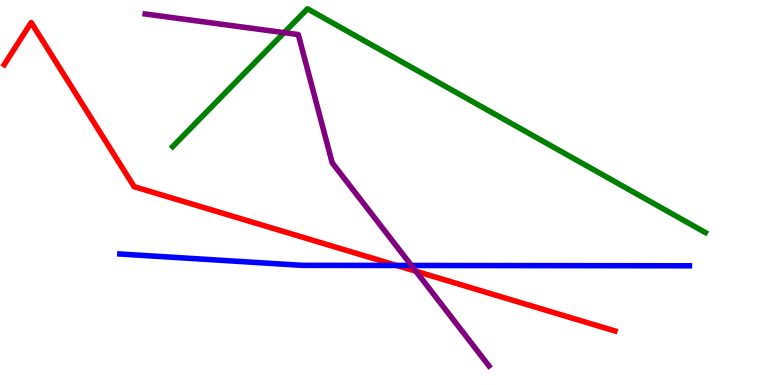[{'lines': ['blue', 'red'], 'intersections': [{'x': 5.12, 'y': 3.11}]}, {'lines': ['green', 'red'], 'intersections': []}, {'lines': ['purple', 'red'], 'intersections': [{'x': 5.37, 'y': 2.96}]}, {'lines': ['blue', 'green'], 'intersections': []}, {'lines': ['blue', 'purple'], 'intersections': [{'x': 5.31, 'y': 3.1}]}, {'lines': ['green', 'purple'], 'intersections': [{'x': 3.67, 'y': 9.15}]}]